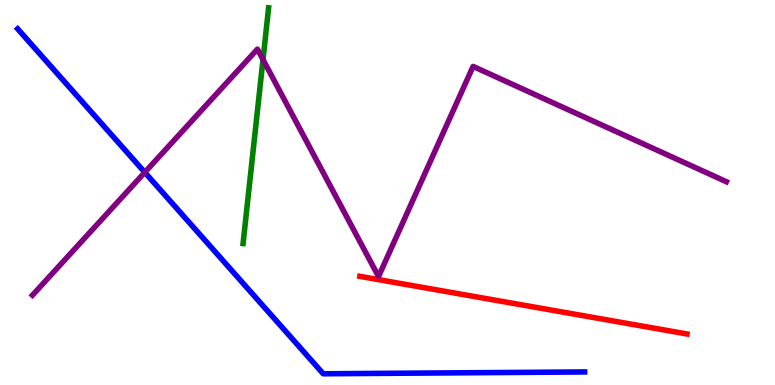[{'lines': ['blue', 'red'], 'intersections': []}, {'lines': ['green', 'red'], 'intersections': []}, {'lines': ['purple', 'red'], 'intersections': []}, {'lines': ['blue', 'green'], 'intersections': []}, {'lines': ['blue', 'purple'], 'intersections': [{'x': 1.87, 'y': 5.52}]}, {'lines': ['green', 'purple'], 'intersections': [{'x': 3.39, 'y': 8.45}]}]